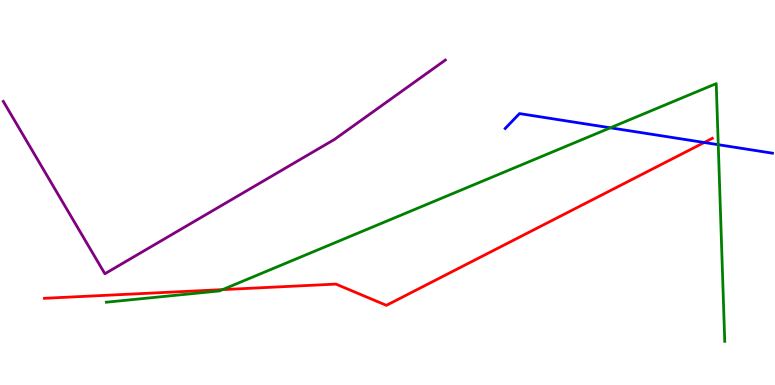[{'lines': ['blue', 'red'], 'intersections': [{'x': 9.09, 'y': 6.3}]}, {'lines': ['green', 'red'], 'intersections': [{'x': 2.87, 'y': 2.48}]}, {'lines': ['purple', 'red'], 'intersections': []}, {'lines': ['blue', 'green'], 'intersections': [{'x': 7.88, 'y': 6.68}, {'x': 9.27, 'y': 6.24}]}, {'lines': ['blue', 'purple'], 'intersections': []}, {'lines': ['green', 'purple'], 'intersections': []}]